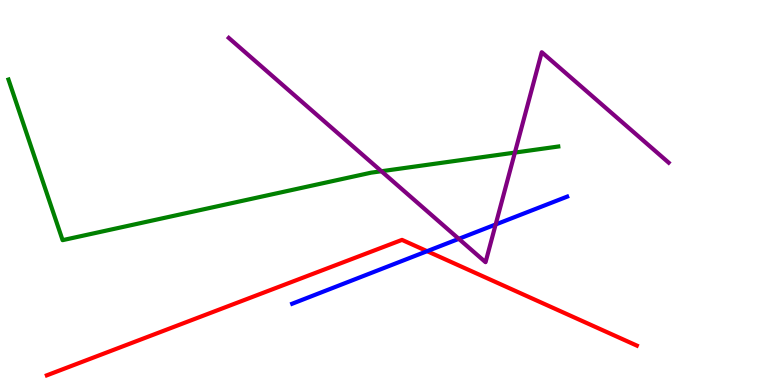[{'lines': ['blue', 'red'], 'intersections': [{'x': 5.51, 'y': 3.48}]}, {'lines': ['green', 'red'], 'intersections': []}, {'lines': ['purple', 'red'], 'intersections': []}, {'lines': ['blue', 'green'], 'intersections': []}, {'lines': ['blue', 'purple'], 'intersections': [{'x': 5.92, 'y': 3.8}, {'x': 6.4, 'y': 4.17}]}, {'lines': ['green', 'purple'], 'intersections': [{'x': 4.92, 'y': 5.55}, {'x': 6.64, 'y': 6.04}]}]